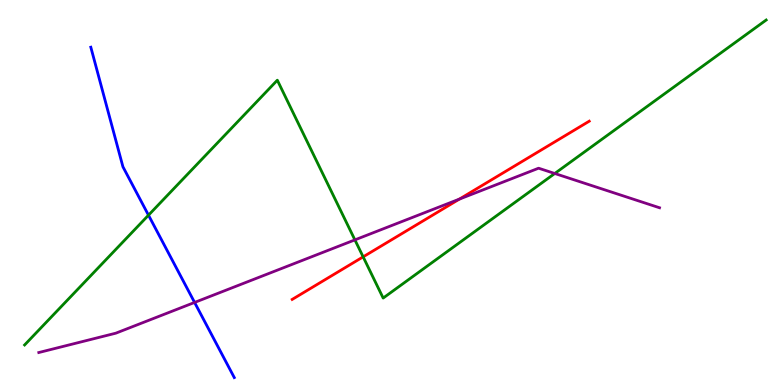[{'lines': ['blue', 'red'], 'intersections': []}, {'lines': ['green', 'red'], 'intersections': [{'x': 4.69, 'y': 3.33}]}, {'lines': ['purple', 'red'], 'intersections': [{'x': 5.93, 'y': 4.83}]}, {'lines': ['blue', 'green'], 'intersections': [{'x': 1.92, 'y': 4.41}]}, {'lines': ['blue', 'purple'], 'intersections': [{'x': 2.51, 'y': 2.14}]}, {'lines': ['green', 'purple'], 'intersections': [{'x': 4.58, 'y': 3.77}, {'x': 7.16, 'y': 5.49}]}]